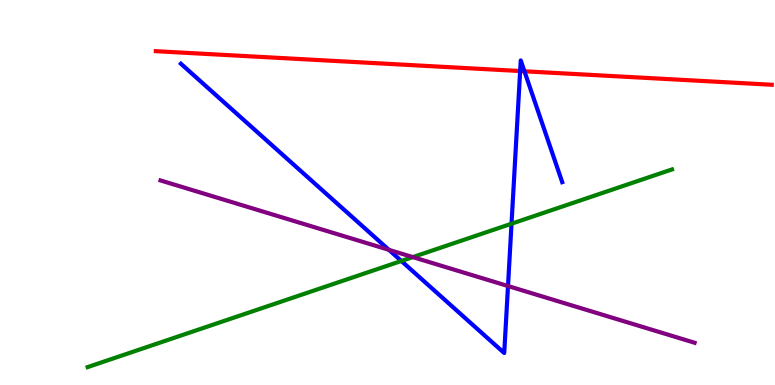[{'lines': ['blue', 'red'], 'intersections': [{'x': 6.71, 'y': 8.15}, {'x': 6.77, 'y': 8.15}]}, {'lines': ['green', 'red'], 'intersections': []}, {'lines': ['purple', 'red'], 'intersections': []}, {'lines': ['blue', 'green'], 'intersections': [{'x': 5.18, 'y': 3.22}, {'x': 6.6, 'y': 4.19}]}, {'lines': ['blue', 'purple'], 'intersections': [{'x': 5.02, 'y': 3.51}, {'x': 6.55, 'y': 2.57}]}, {'lines': ['green', 'purple'], 'intersections': [{'x': 5.33, 'y': 3.32}]}]